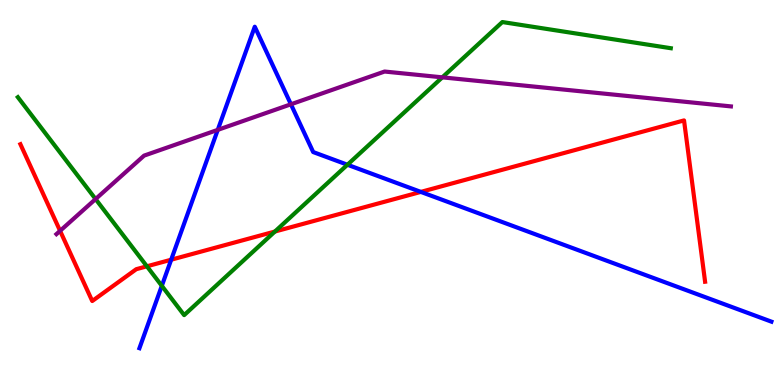[{'lines': ['blue', 'red'], 'intersections': [{'x': 2.21, 'y': 3.25}, {'x': 5.43, 'y': 5.02}]}, {'lines': ['green', 'red'], 'intersections': [{'x': 1.9, 'y': 3.08}, {'x': 3.55, 'y': 3.99}]}, {'lines': ['purple', 'red'], 'intersections': [{'x': 0.775, 'y': 4.0}]}, {'lines': ['blue', 'green'], 'intersections': [{'x': 2.09, 'y': 2.58}, {'x': 4.48, 'y': 5.72}]}, {'lines': ['blue', 'purple'], 'intersections': [{'x': 2.81, 'y': 6.63}, {'x': 3.75, 'y': 7.29}]}, {'lines': ['green', 'purple'], 'intersections': [{'x': 1.23, 'y': 4.83}, {'x': 5.71, 'y': 7.99}]}]